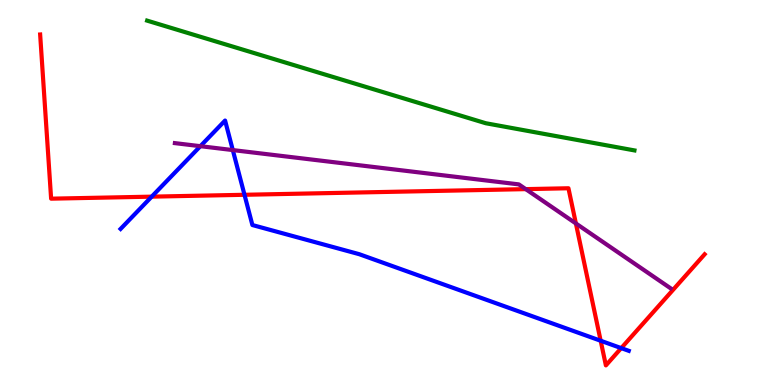[{'lines': ['blue', 'red'], 'intersections': [{'x': 1.96, 'y': 4.89}, {'x': 3.15, 'y': 4.94}, {'x': 7.75, 'y': 1.15}, {'x': 8.02, 'y': 0.958}]}, {'lines': ['green', 'red'], 'intersections': []}, {'lines': ['purple', 'red'], 'intersections': [{'x': 6.78, 'y': 5.09}, {'x': 7.43, 'y': 4.2}]}, {'lines': ['blue', 'green'], 'intersections': []}, {'lines': ['blue', 'purple'], 'intersections': [{'x': 2.59, 'y': 6.2}, {'x': 3.0, 'y': 6.1}]}, {'lines': ['green', 'purple'], 'intersections': []}]